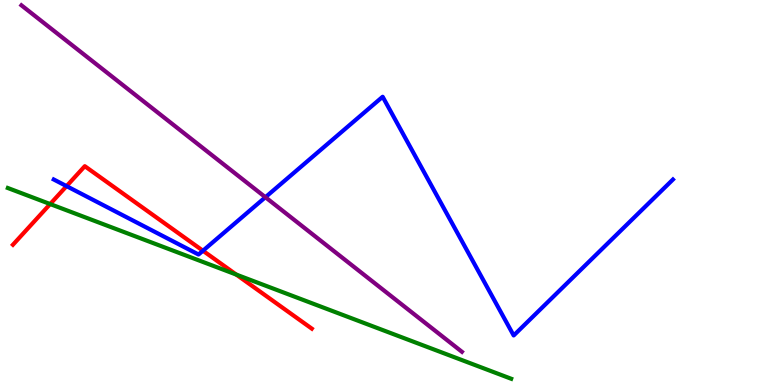[{'lines': ['blue', 'red'], 'intersections': [{'x': 0.859, 'y': 5.17}, {'x': 2.62, 'y': 3.49}]}, {'lines': ['green', 'red'], 'intersections': [{'x': 0.647, 'y': 4.7}, {'x': 3.05, 'y': 2.87}]}, {'lines': ['purple', 'red'], 'intersections': []}, {'lines': ['blue', 'green'], 'intersections': []}, {'lines': ['blue', 'purple'], 'intersections': [{'x': 3.42, 'y': 4.88}]}, {'lines': ['green', 'purple'], 'intersections': []}]